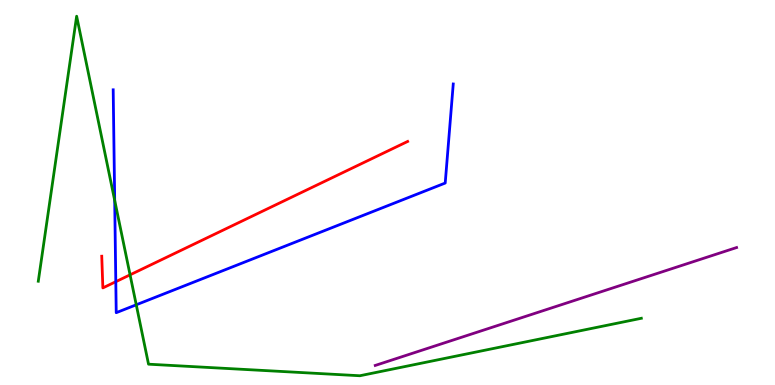[{'lines': ['blue', 'red'], 'intersections': [{'x': 1.49, 'y': 2.68}]}, {'lines': ['green', 'red'], 'intersections': [{'x': 1.68, 'y': 2.86}]}, {'lines': ['purple', 'red'], 'intersections': []}, {'lines': ['blue', 'green'], 'intersections': [{'x': 1.48, 'y': 4.79}, {'x': 1.76, 'y': 2.08}]}, {'lines': ['blue', 'purple'], 'intersections': []}, {'lines': ['green', 'purple'], 'intersections': []}]